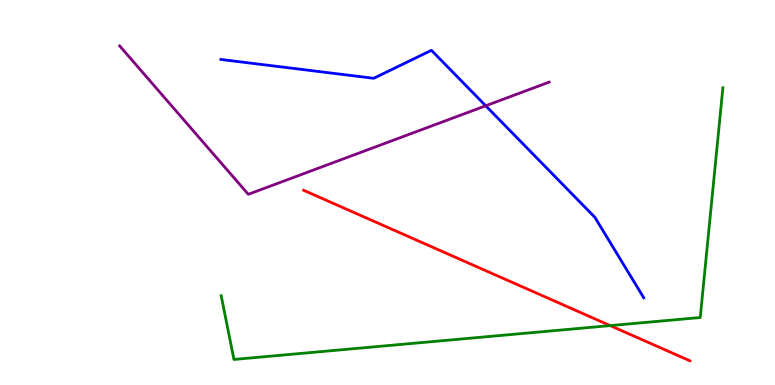[{'lines': ['blue', 'red'], 'intersections': []}, {'lines': ['green', 'red'], 'intersections': [{'x': 7.87, 'y': 1.54}]}, {'lines': ['purple', 'red'], 'intersections': []}, {'lines': ['blue', 'green'], 'intersections': []}, {'lines': ['blue', 'purple'], 'intersections': [{'x': 6.27, 'y': 7.25}]}, {'lines': ['green', 'purple'], 'intersections': []}]